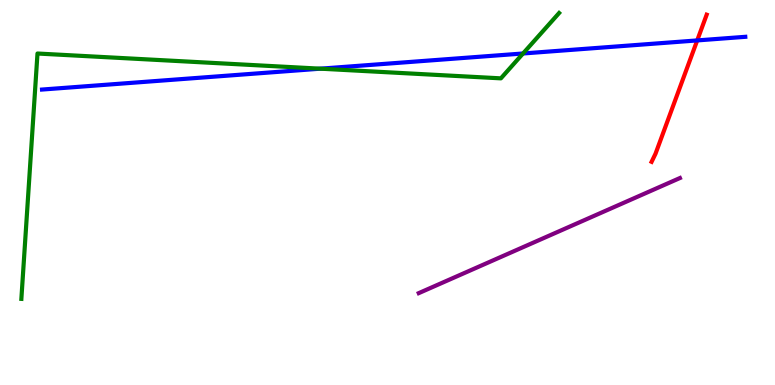[{'lines': ['blue', 'red'], 'intersections': [{'x': 9.0, 'y': 8.95}]}, {'lines': ['green', 'red'], 'intersections': []}, {'lines': ['purple', 'red'], 'intersections': []}, {'lines': ['blue', 'green'], 'intersections': [{'x': 4.13, 'y': 8.22}, {'x': 6.75, 'y': 8.61}]}, {'lines': ['blue', 'purple'], 'intersections': []}, {'lines': ['green', 'purple'], 'intersections': []}]